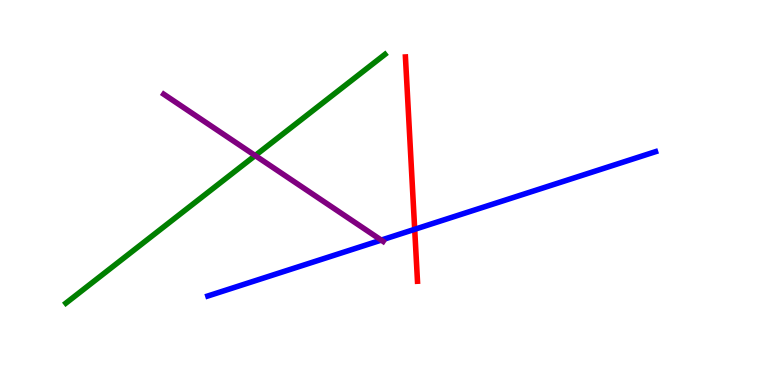[{'lines': ['blue', 'red'], 'intersections': [{'x': 5.35, 'y': 4.04}]}, {'lines': ['green', 'red'], 'intersections': []}, {'lines': ['purple', 'red'], 'intersections': []}, {'lines': ['blue', 'green'], 'intersections': []}, {'lines': ['blue', 'purple'], 'intersections': [{'x': 4.92, 'y': 3.76}]}, {'lines': ['green', 'purple'], 'intersections': [{'x': 3.29, 'y': 5.96}]}]